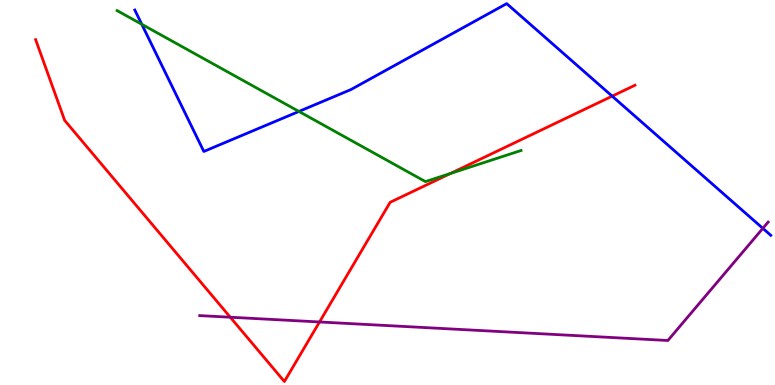[{'lines': ['blue', 'red'], 'intersections': [{'x': 7.9, 'y': 7.5}]}, {'lines': ['green', 'red'], 'intersections': [{'x': 5.81, 'y': 5.49}]}, {'lines': ['purple', 'red'], 'intersections': [{'x': 2.97, 'y': 1.76}, {'x': 4.12, 'y': 1.64}]}, {'lines': ['blue', 'green'], 'intersections': [{'x': 1.83, 'y': 9.37}, {'x': 3.86, 'y': 7.11}]}, {'lines': ['blue', 'purple'], 'intersections': [{'x': 9.84, 'y': 4.07}]}, {'lines': ['green', 'purple'], 'intersections': []}]